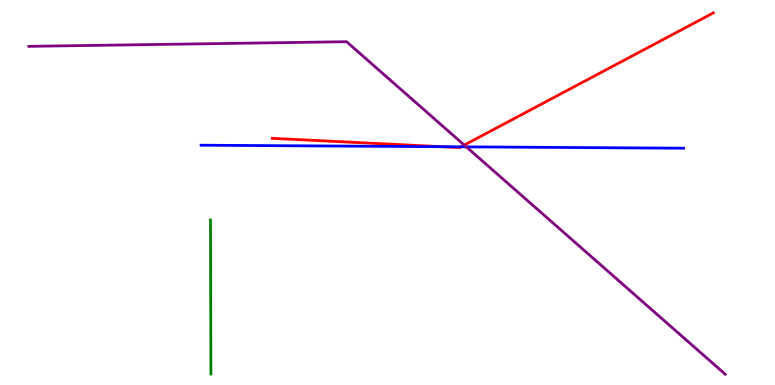[{'lines': ['blue', 'red'], 'intersections': [{'x': 5.7, 'y': 6.19}, {'x': 5.95, 'y': 6.19}]}, {'lines': ['green', 'red'], 'intersections': []}, {'lines': ['purple', 'red'], 'intersections': [{'x': 5.99, 'y': 6.23}]}, {'lines': ['blue', 'green'], 'intersections': []}, {'lines': ['blue', 'purple'], 'intersections': [{'x': 6.02, 'y': 6.19}]}, {'lines': ['green', 'purple'], 'intersections': []}]